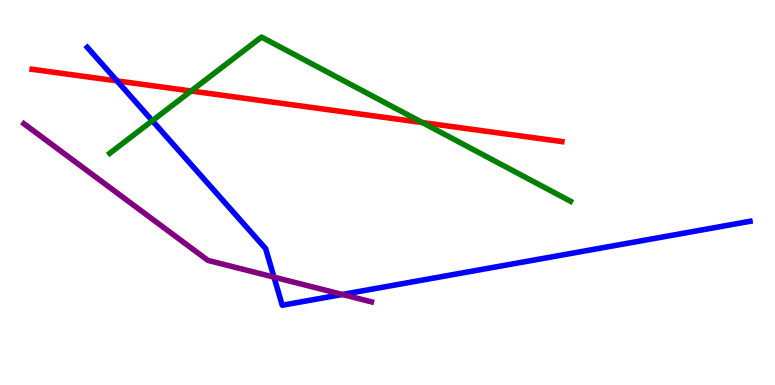[{'lines': ['blue', 'red'], 'intersections': [{'x': 1.51, 'y': 7.9}]}, {'lines': ['green', 'red'], 'intersections': [{'x': 2.47, 'y': 7.64}, {'x': 5.45, 'y': 6.82}]}, {'lines': ['purple', 'red'], 'intersections': []}, {'lines': ['blue', 'green'], 'intersections': [{'x': 1.97, 'y': 6.86}]}, {'lines': ['blue', 'purple'], 'intersections': [{'x': 3.54, 'y': 2.8}, {'x': 4.42, 'y': 2.35}]}, {'lines': ['green', 'purple'], 'intersections': []}]